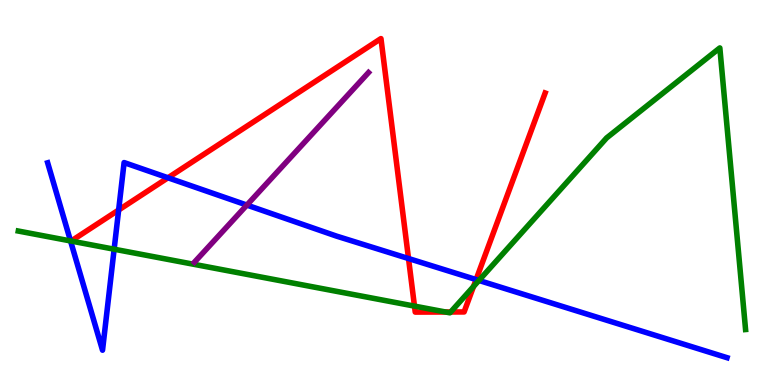[{'lines': ['blue', 'red'], 'intersections': [{'x': 1.53, 'y': 4.55}, {'x': 2.17, 'y': 5.38}, {'x': 5.27, 'y': 3.28}, {'x': 6.14, 'y': 2.74}]}, {'lines': ['green', 'red'], 'intersections': [{'x': 0.918, 'y': 3.74}, {'x': 5.35, 'y': 2.05}, {'x': 5.75, 'y': 1.9}, {'x': 5.82, 'y': 1.9}, {'x': 6.11, 'y': 2.56}]}, {'lines': ['purple', 'red'], 'intersections': []}, {'lines': ['blue', 'green'], 'intersections': [{'x': 0.91, 'y': 3.74}, {'x': 1.47, 'y': 3.53}, {'x': 6.18, 'y': 2.72}]}, {'lines': ['blue', 'purple'], 'intersections': [{'x': 3.19, 'y': 4.67}]}, {'lines': ['green', 'purple'], 'intersections': []}]